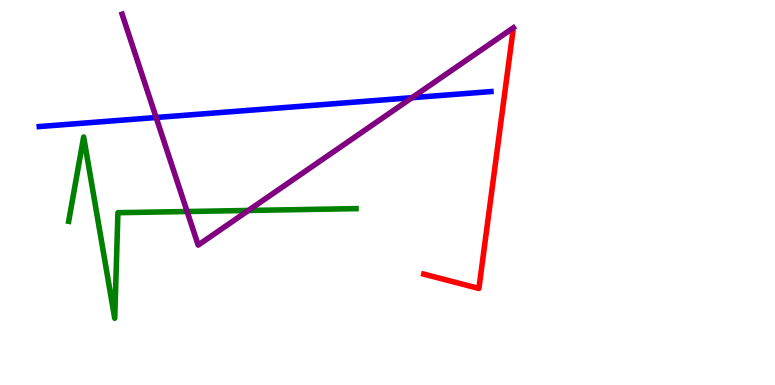[{'lines': ['blue', 'red'], 'intersections': []}, {'lines': ['green', 'red'], 'intersections': []}, {'lines': ['purple', 'red'], 'intersections': []}, {'lines': ['blue', 'green'], 'intersections': []}, {'lines': ['blue', 'purple'], 'intersections': [{'x': 2.01, 'y': 6.95}, {'x': 5.32, 'y': 7.46}]}, {'lines': ['green', 'purple'], 'intersections': [{'x': 2.41, 'y': 4.51}, {'x': 3.21, 'y': 4.53}]}]